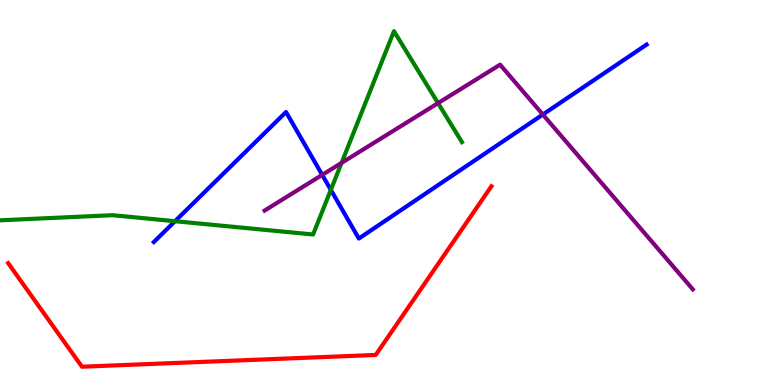[{'lines': ['blue', 'red'], 'intersections': []}, {'lines': ['green', 'red'], 'intersections': []}, {'lines': ['purple', 'red'], 'intersections': []}, {'lines': ['blue', 'green'], 'intersections': [{'x': 2.26, 'y': 4.25}, {'x': 4.27, 'y': 5.07}]}, {'lines': ['blue', 'purple'], 'intersections': [{'x': 4.16, 'y': 5.46}, {'x': 7.0, 'y': 7.03}]}, {'lines': ['green', 'purple'], 'intersections': [{'x': 4.41, 'y': 5.77}, {'x': 5.65, 'y': 7.32}]}]